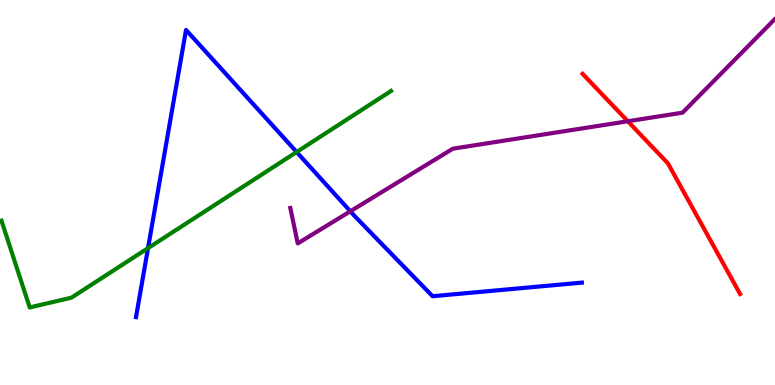[{'lines': ['blue', 'red'], 'intersections': []}, {'lines': ['green', 'red'], 'intersections': []}, {'lines': ['purple', 'red'], 'intersections': [{'x': 8.1, 'y': 6.85}]}, {'lines': ['blue', 'green'], 'intersections': [{'x': 1.91, 'y': 3.55}, {'x': 3.83, 'y': 6.05}]}, {'lines': ['blue', 'purple'], 'intersections': [{'x': 4.52, 'y': 4.51}]}, {'lines': ['green', 'purple'], 'intersections': []}]